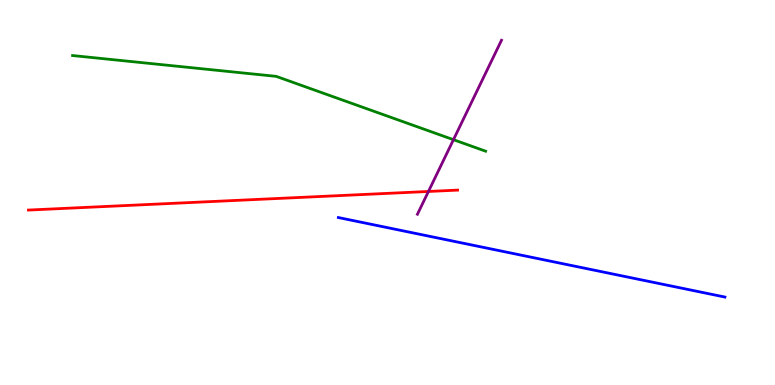[{'lines': ['blue', 'red'], 'intersections': []}, {'lines': ['green', 'red'], 'intersections': []}, {'lines': ['purple', 'red'], 'intersections': [{'x': 5.53, 'y': 5.03}]}, {'lines': ['blue', 'green'], 'intersections': []}, {'lines': ['blue', 'purple'], 'intersections': []}, {'lines': ['green', 'purple'], 'intersections': [{'x': 5.85, 'y': 6.37}]}]